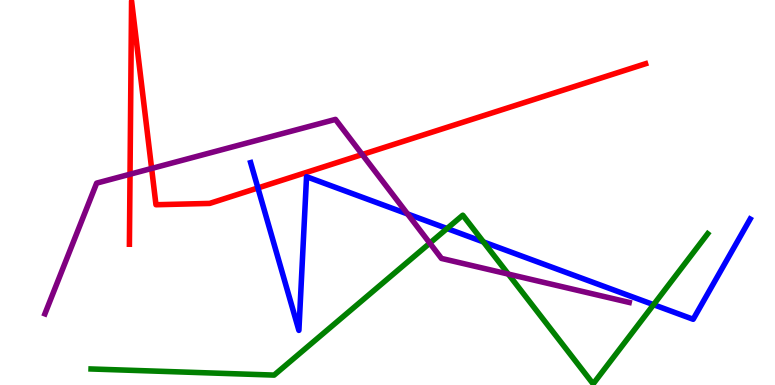[{'lines': ['blue', 'red'], 'intersections': [{'x': 3.33, 'y': 5.12}]}, {'lines': ['green', 'red'], 'intersections': []}, {'lines': ['purple', 'red'], 'intersections': [{'x': 1.68, 'y': 5.47}, {'x': 1.96, 'y': 5.62}, {'x': 4.67, 'y': 5.99}]}, {'lines': ['blue', 'green'], 'intersections': [{'x': 5.77, 'y': 4.06}, {'x': 6.24, 'y': 3.72}, {'x': 8.43, 'y': 2.09}]}, {'lines': ['blue', 'purple'], 'intersections': [{'x': 5.26, 'y': 4.44}]}, {'lines': ['green', 'purple'], 'intersections': [{'x': 5.55, 'y': 3.68}, {'x': 6.56, 'y': 2.88}]}]